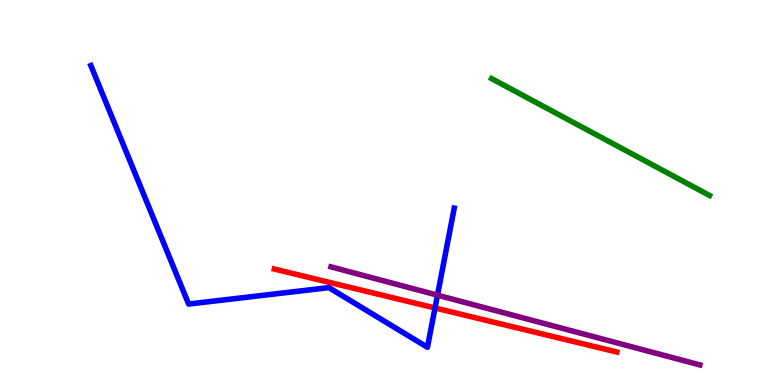[{'lines': ['blue', 'red'], 'intersections': [{'x': 5.61, 'y': 2.0}]}, {'lines': ['green', 'red'], 'intersections': []}, {'lines': ['purple', 'red'], 'intersections': []}, {'lines': ['blue', 'green'], 'intersections': []}, {'lines': ['blue', 'purple'], 'intersections': [{'x': 5.64, 'y': 2.33}]}, {'lines': ['green', 'purple'], 'intersections': []}]